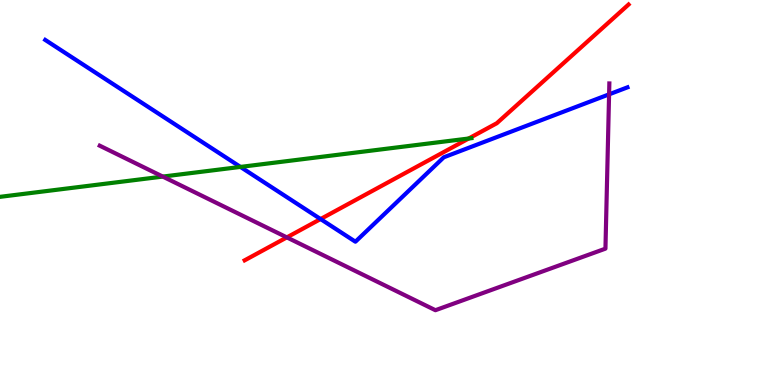[{'lines': ['blue', 'red'], 'intersections': [{'x': 4.14, 'y': 4.31}]}, {'lines': ['green', 'red'], 'intersections': [{'x': 6.05, 'y': 6.4}]}, {'lines': ['purple', 'red'], 'intersections': [{'x': 3.7, 'y': 3.83}]}, {'lines': ['blue', 'green'], 'intersections': [{'x': 3.1, 'y': 5.66}]}, {'lines': ['blue', 'purple'], 'intersections': [{'x': 7.86, 'y': 7.55}]}, {'lines': ['green', 'purple'], 'intersections': [{'x': 2.1, 'y': 5.41}]}]